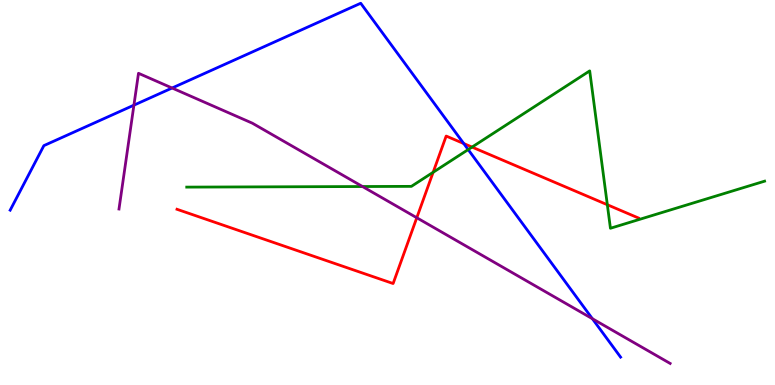[{'lines': ['blue', 'red'], 'intersections': [{'x': 5.98, 'y': 6.27}]}, {'lines': ['green', 'red'], 'intersections': [{'x': 5.59, 'y': 5.53}, {'x': 6.09, 'y': 6.18}, {'x': 7.84, 'y': 4.68}]}, {'lines': ['purple', 'red'], 'intersections': [{'x': 5.38, 'y': 4.34}]}, {'lines': ['blue', 'green'], 'intersections': [{'x': 6.04, 'y': 6.11}]}, {'lines': ['blue', 'purple'], 'intersections': [{'x': 1.73, 'y': 7.27}, {'x': 2.22, 'y': 7.71}, {'x': 7.64, 'y': 1.72}]}, {'lines': ['green', 'purple'], 'intersections': [{'x': 4.68, 'y': 5.16}]}]